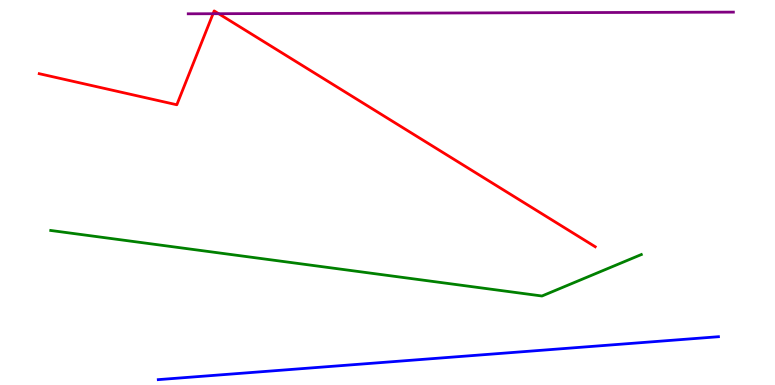[{'lines': ['blue', 'red'], 'intersections': []}, {'lines': ['green', 'red'], 'intersections': []}, {'lines': ['purple', 'red'], 'intersections': [{'x': 2.75, 'y': 9.64}, {'x': 2.82, 'y': 9.64}]}, {'lines': ['blue', 'green'], 'intersections': []}, {'lines': ['blue', 'purple'], 'intersections': []}, {'lines': ['green', 'purple'], 'intersections': []}]